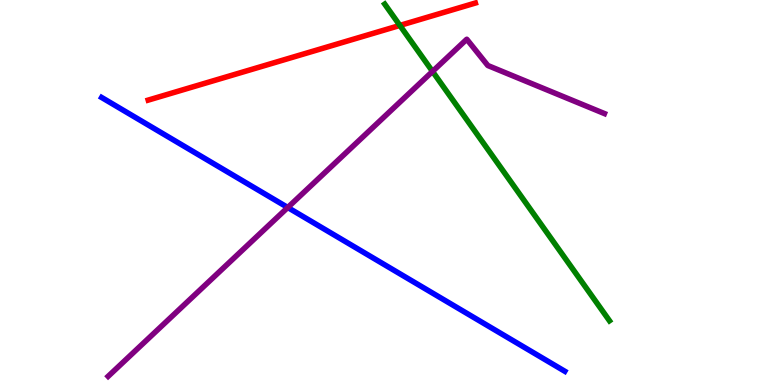[{'lines': ['blue', 'red'], 'intersections': []}, {'lines': ['green', 'red'], 'intersections': [{'x': 5.16, 'y': 9.34}]}, {'lines': ['purple', 'red'], 'intersections': []}, {'lines': ['blue', 'green'], 'intersections': []}, {'lines': ['blue', 'purple'], 'intersections': [{'x': 3.71, 'y': 4.61}]}, {'lines': ['green', 'purple'], 'intersections': [{'x': 5.58, 'y': 8.14}]}]